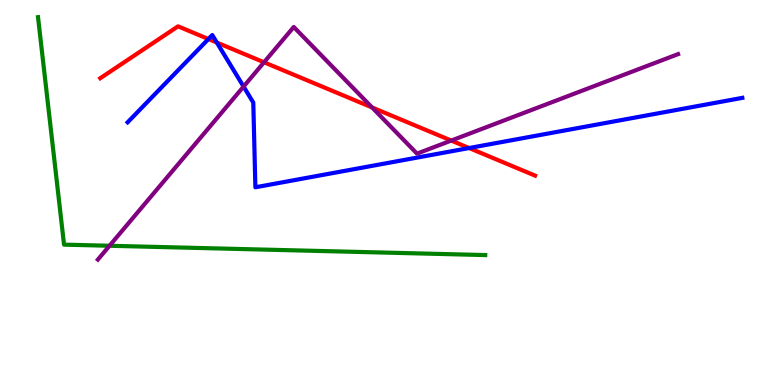[{'lines': ['blue', 'red'], 'intersections': [{'x': 2.69, 'y': 8.99}, {'x': 2.8, 'y': 8.89}, {'x': 6.05, 'y': 6.15}]}, {'lines': ['green', 'red'], 'intersections': []}, {'lines': ['purple', 'red'], 'intersections': [{'x': 3.41, 'y': 8.38}, {'x': 4.8, 'y': 7.21}, {'x': 5.82, 'y': 6.35}]}, {'lines': ['blue', 'green'], 'intersections': []}, {'lines': ['blue', 'purple'], 'intersections': [{'x': 3.14, 'y': 7.75}]}, {'lines': ['green', 'purple'], 'intersections': [{'x': 1.41, 'y': 3.62}]}]